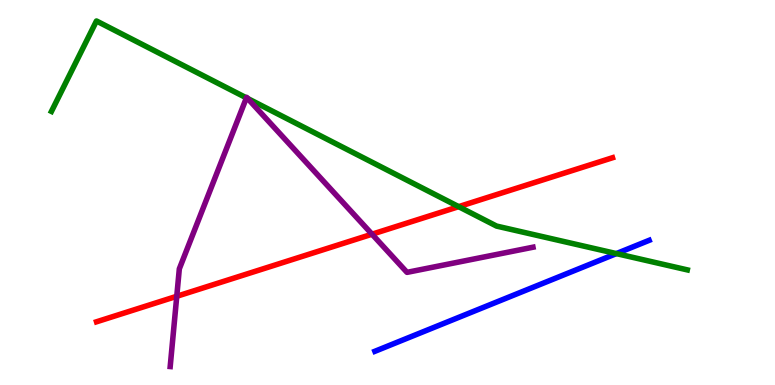[{'lines': ['blue', 'red'], 'intersections': []}, {'lines': ['green', 'red'], 'intersections': [{'x': 5.92, 'y': 4.63}]}, {'lines': ['purple', 'red'], 'intersections': [{'x': 2.28, 'y': 2.3}, {'x': 4.8, 'y': 3.92}]}, {'lines': ['blue', 'green'], 'intersections': [{'x': 7.95, 'y': 3.41}]}, {'lines': ['blue', 'purple'], 'intersections': []}, {'lines': ['green', 'purple'], 'intersections': [{'x': 3.18, 'y': 7.46}, {'x': 3.2, 'y': 7.44}]}]